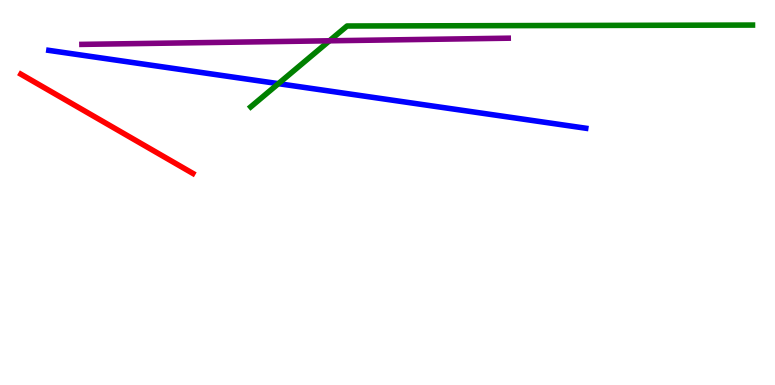[{'lines': ['blue', 'red'], 'intersections': []}, {'lines': ['green', 'red'], 'intersections': []}, {'lines': ['purple', 'red'], 'intersections': []}, {'lines': ['blue', 'green'], 'intersections': [{'x': 3.59, 'y': 7.83}]}, {'lines': ['blue', 'purple'], 'intersections': []}, {'lines': ['green', 'purple'], 'intersections': [{'x': 4.25, 'y': 8.94}]}]